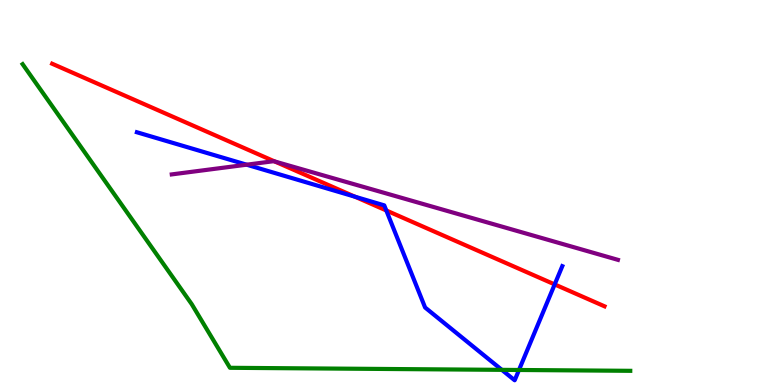[{'lines': ['blue', 'red'], 'intersections': [{'x': 4.58, 'y': 4.89}, {'x': 4.98, 'y': 4.53}, {'x': 7.16, 'y': 2.61}]}, {'lines': ['green', 'red'], 'intersections': []}, {'lines': ['purple', 'red'], 'intersections': [{'x': 3.54, 'y': 5.81}]}, {'lines': ['blue', 'green'], 'intersections': [{'x': 6.48, 'y': 0.393}, {'x': 6.7, 'y': 0.39}]}, {'lines': ['blue', 'purple'], 'intersections': [{'x': 3.18, 'y': 5.72}]}, {'lines': ['green', 'purple'], 'intersections': []}]